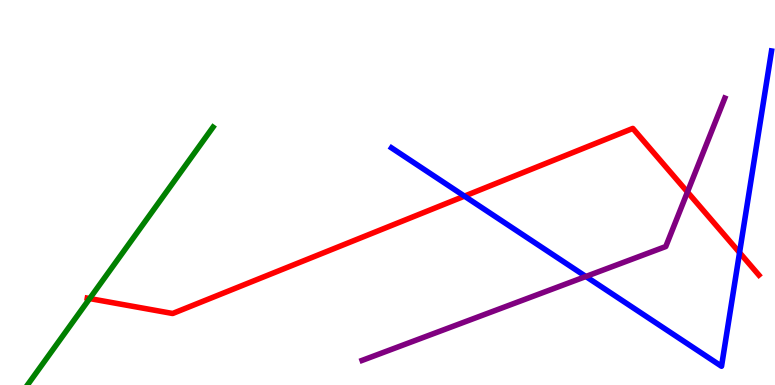[{'lines': ['blue', 'red'], 'intersections': [{'x': 5.99, 'y': 4.91}, {'x': 9.54, 'y': 3.44}]}, {'lines': ['green', 'red'], 'intersections': [{'x': 1.16, 'y': 2.25}]}, {'lines': ['purple', 'red'], 'intersections': [{'x': 8.87, 'y': 5.01}]}, {'lines': ['blue', 'green'], 'intersections': []}, {'lines': ['blue', 'purple'], 'intersections': [{'x': 7.56, 'y': 2.82}]}, {'lines': ['green', 'purple'], 'intersections': []}]